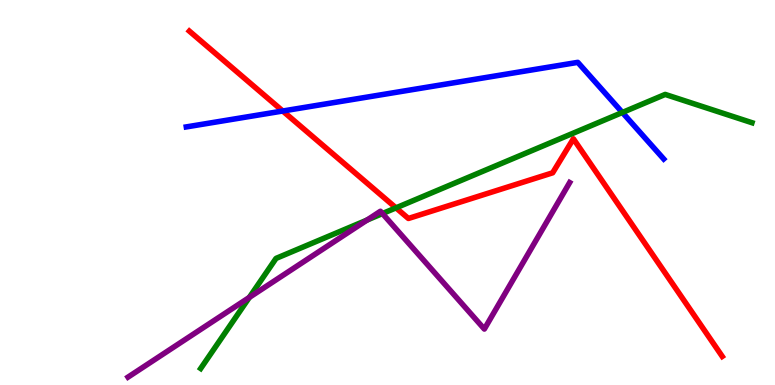[{'lines': ['blue', 'red'], 'intersections': [{'x': 3.65, 'y': 7.12}]}, {'lines': ['green', 'red'], 'intersections': [{'x': 5.11, 'y': 4.6}]}, {'lines': ['purple', 'red'], 'intersections': []}, {'lines': ['blue', 'green'], 'intersections': [{'x': 8.03, 'y': 7.08}]}, {'lines': ['blue', 'purple'], 'intersections': []}, {'lines': ['green', 'purple'], 'intersections': [{'x': 3.22, 'y': 2.28}, {'x': 4.74, 'y': 4.28}, {'x': 4.93, 'y': 4.45}]}]